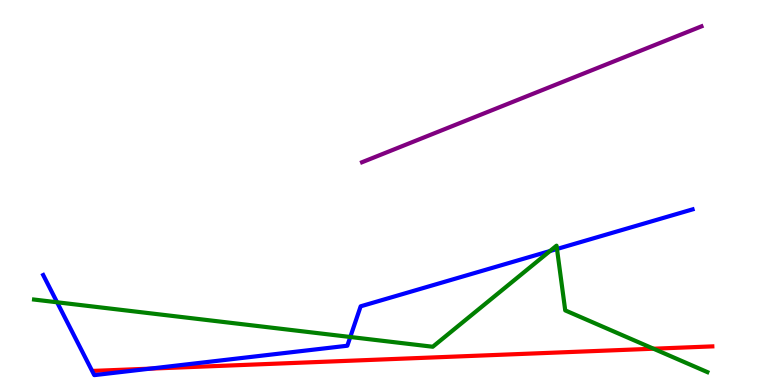[{'lines': ['blue', 'red'], 'intersections': [{'x': 1.94, 'y': 0.425}]}, {'lines': ['green', 'red'], 'intersections': [{'x': 8.43, 'y': 0.942}]}, {'lines': ['purple', 'red'], 'intersections': []}, {'lines': ['blue', 'green'], 'intersections': [{'x': 0.737, 'y': 2.15}, {'x': 4.52, 'y': 1.25}, {'x': 7.1, 'y': 3.48}, {'x': 7.19, 'y': 3.53}]}, {'lines': ['blue', 'purple'], 'intersections': []}, {'lines': ['green', 'purple'], 'intersections': []}]